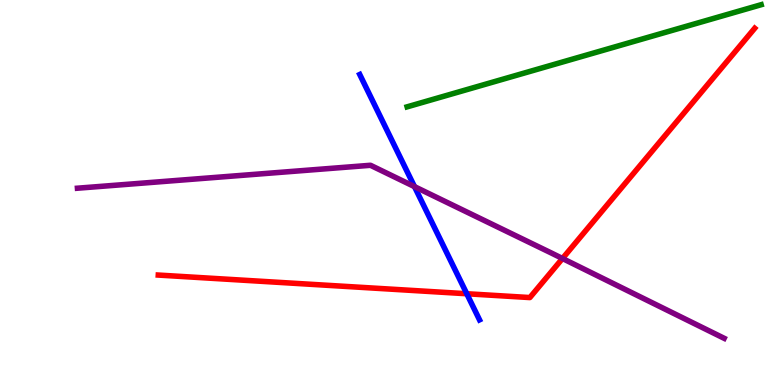[{'lines': ['blue', 'red'], 'intersections': [{'x': 6.02, 'y': 2.37}]}, {'lines': ['green', 'red'], 'intersections': []}, {'lines': ['purple', 'red'], 'intersections': [{'x': 7.26, 'y': 3.29}]}, {'lines': ['blue', 'green'], 'intersections': []}, {'lines': ['blue', 'purple'], 'intersections': [{'x': 5.35, 'y': 5.15}]}, {'lines': ['green', 'purple'], 'intersections': []}]